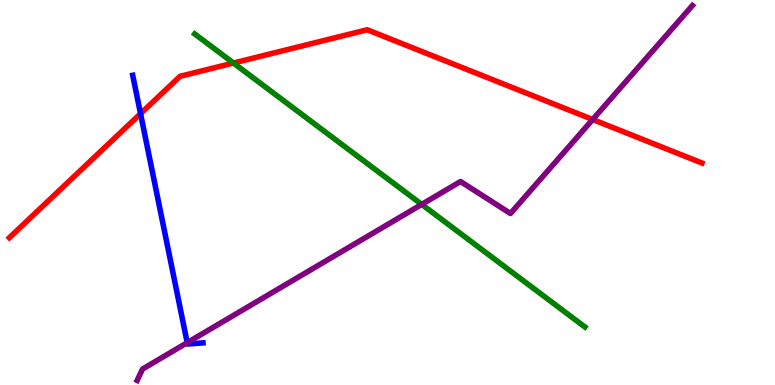[{'lines': ['blue', 'red'], 'intersections': [{'x': 1.81, 'y': 7.05}]}, {'lines': ['green', 'red'], 'intersections': [{'x': 3.01, 'y': 8.36}]}, {'lines': ['purple', 'red'], 'intersections': [{'x': 7.65, 'y': 6.9}]}, {'lines': ['blue', 'green'], 'intersections': []}, {'lines': ['blue', 'purple'], 'intersections': [{'x': 2.42, 'y': 1.1}]}, {'lines': ['green', 'purple'], 'intersections': [{'x': 5.44, 'y': 4.69}]}]